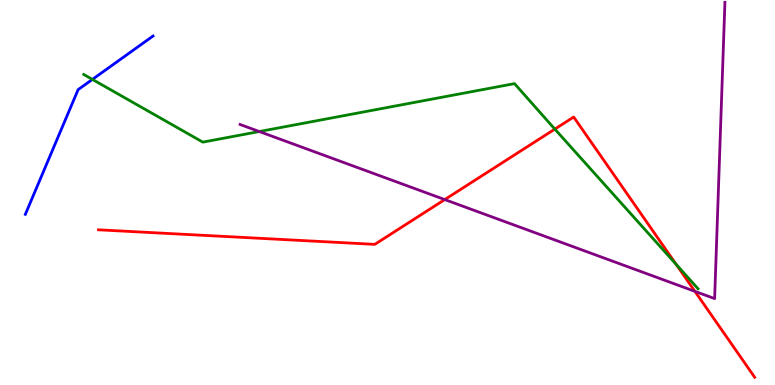[{'lines': ['blue', 'red'], 'intersections': []}, {'lines': ['green', 'red'], 'intersections': [{'x': 7.16, 'y': 6.65}, {'x': 8.72, 'y': 3.13}]}, {'lines': ['purple', 'red'], 'intersections': [{'x': 5.74, 'y': 4.82}, {'x': 8.97, 'y': 2.43}]}, {'lines': ['blue', 'green'], 'intersections': [{'x': 1.19, 'y': 7.94}]}, {'lines': ['blue', 'purple'], 'intersections': []}, {'lines': ['green', 'purple'], 'intersections': [{'x': 3.35, 'y': 6.58}]}]